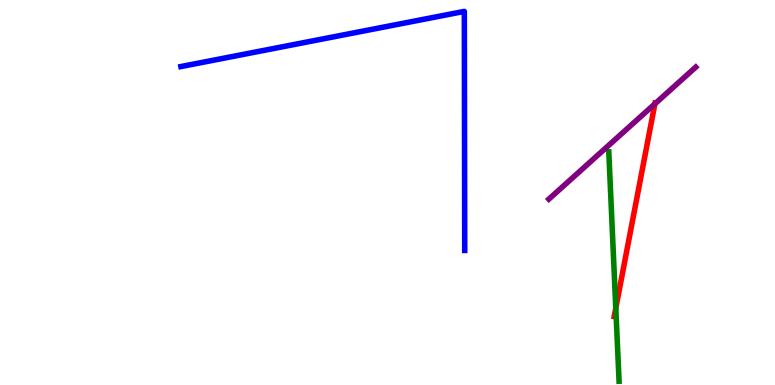[{'lines': ['blue', 'red'], 'intersections': []}, {'lines': ['green', 'red'], 'intersections': [{'x': 7.95, 'y': 2.0}]}, {'lines': ['purple', 'red'], 'intersections': [{'x': 8.45, 'y': 7.3}]}, {'lines': ['blue', 'green'], 'intersections': []}, {'lines': ['blue', 'purple'], 'intersections': []}, {'lines': ['green', 'purple'], 'intersections': []}]